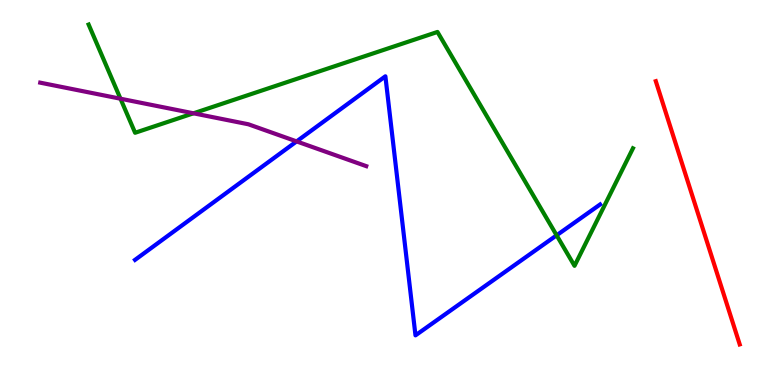[{'lines': ['blue', 'red'], 'intersections': []}, {'lines': ['green', 'red'], 'intersections': []}, {'lines': ['purple', 'red'], 'intersections': []}, {'lines': ['blue', 'green'], 'intersections': [{'x': 7.18, 'y': 3.89}]}, {'lines': ['blue', 'purple'], 'intersections': [{'x': 3.83, 'y': 6.33}]}, {'lines': ['green', 'purple'], 'intersections': [{'x': 1.55, 'y': 7.44}, {'x': 2.5, 'y': 7.06}]}]